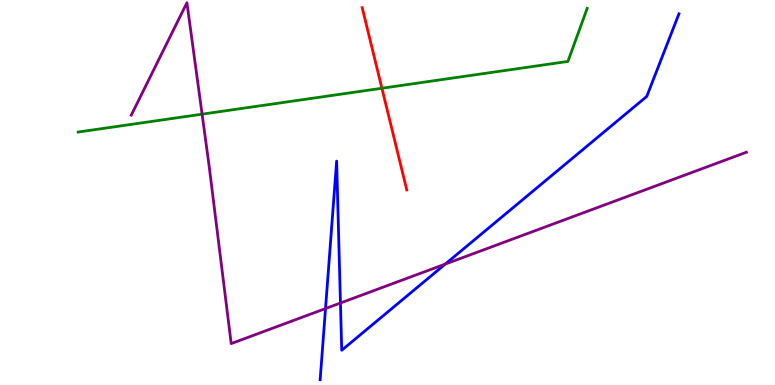[{'lines': ['blue', 'red'], 'intersections': []}, {'lines': ['green', 'red'], 'intersections': [{'x': 4.93, 'y': 7.71}]}, {'lines': ['purple', 'red'], 'intersections': []}, {'lines': ['blue', 'green'], 'intersections': []}, {'lines': ['blue', 'purple'], 'intersections': [{'x': 4.2, 'y': 1.99}, {'x': 4.39, 'y': 2.13}, {'x': 5.75, 'y': 3.14}]}, {'lines': ['green', 'purple'], 'intersections': [{'x': 2.61, 'y': 7.03}]}]